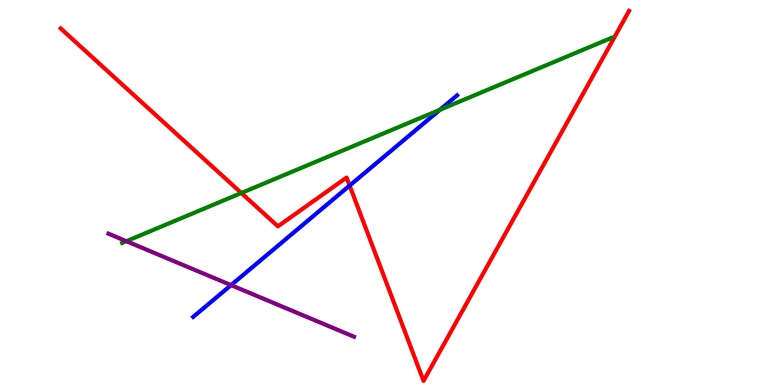[{'lines': ['blue', 'red'], 'intersections': [{'x': 4.51, 'y': 5.18}]}, {'lines': ['green', 'red'], 'intersections': [{'x': 3.11, 'y': 4.99}]}, {'lines': ['purple', 'red'], 'intersections': []}, {'lines': ['blue', 'green'], 'intersections': [{'x': 5.68, 'y': 7.15}]}, {'lines': ['blue', 'purple'], 'intersections': [{'x': 2.98, 'y': 2.59}]}, {'lines': ['green', 'purple'], 'intersections': [{'x': 1.63, 'y': 3.74}]}]